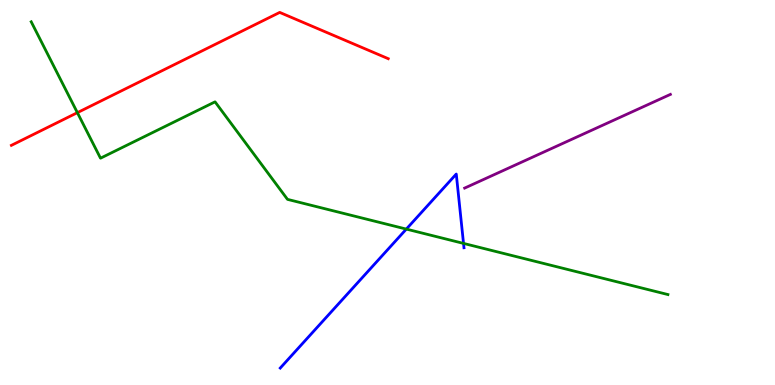[{'lines': ['blue', 'red'], 'intersections': []}, {'lines': ['green', 'red'], 'intersections': [{'x': 0.998, 'y': 7.07}]}, {'lines': ['purple', 'red'], 'intersections': []}, {'lines': ['blue', 'green'], 'intersections': [{'x': 5.24, 'y': 4.05}, {'x': 5.98, 'y': 3.68}]}, {'lines': ['blue', 'purple'], 'intersections': []}, {'lines': ['green', 'purple'], 'intersections': []}]